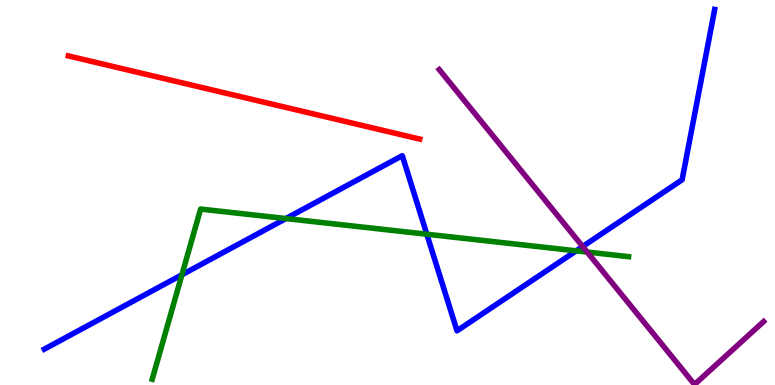[{'lines': ['blue', 'red'], 'intersections': []}, {'lines': ['green', 'red'], 'intersections': []}, {'lines': ['purple', 'red'], 'intersections': []}, {'lines': ['blue', 'green'], 'intersections': [{'x': 2.35, 'y': 2.86}, {'x': 3.69, 'y': 4.32}, {'x': 5.51, 'y': 3.92}, {'x': 7.44, 'y': 3.48}]}, {'lines': ['blue', 'purple'], 'intersections': [{'x': 7.52, 'y': 3.6}]}, {'lines': ['green', 'purple'], 'intersections': [{'x': 7.58, 'y': 3.45}]}]